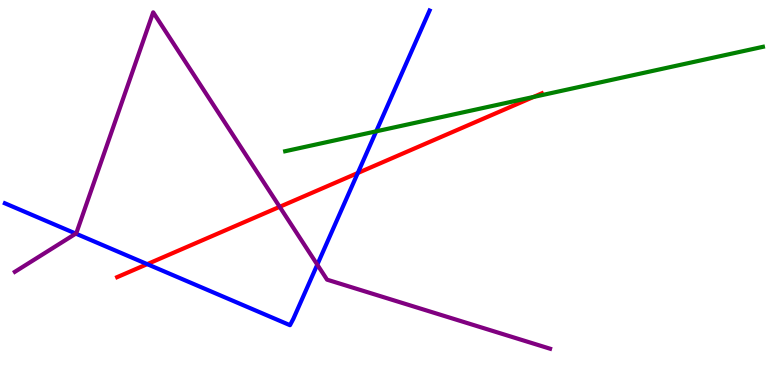[{'lines': ['blue', 'red'], 'intersections': [{'x': 1.9, 'y': 3.14}, {'x': 4.62, 'y': 5.51}]}, {'lines': ['green', 'red'], 'intersections': [{'x': 6.88, 'y': 7.48}]}, {'lines': ['purple', 'red'], 'intersections': [{'x': 3.61, 'y': 4.63}]}, {'lines': ['blue', 'green'], 'intersections': [{'x': 4.85, 'y': 6.59}]}, {'lines': ['blue', 'purple'], 'intersections': [{'x': 0.978, 'y': 3.93}, {'x': 4.09, 'y': 3.13}]}, {'lines': ['green', 'purple'], 'intersections': []}]